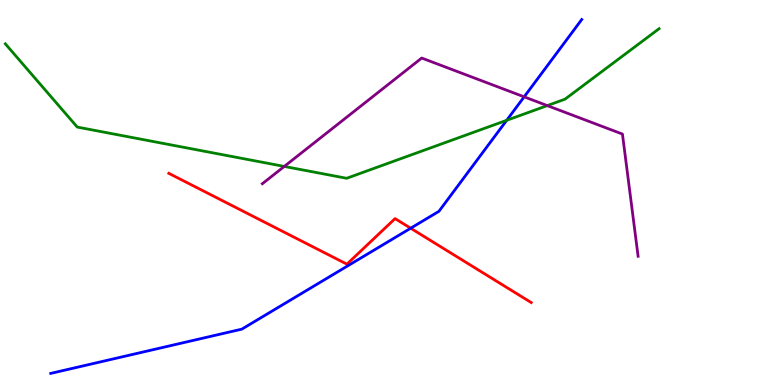[{'lines': ['blue', 'red'], 'intersections': [{'x': 5.3, 'y': 4.07}]}, {'lines': ['green', 'red'], 'intersections': []}, {'lines': ['purple', 'red'], 'intersections': []}, {'lines': ['blue', 'green'], 'intersections': [{'x': 6.54, 'y': 6.88}]}, {'lines': ['blue', 'purple'], 'intersections': [{'x': 6.76, 'y': 7.48}]}, {'lines': ['green', 'purple'], 'intersections': [{'x': 3.67, 'y': 5.68}, {'x': 7.06, 'y': 7.26}]}]